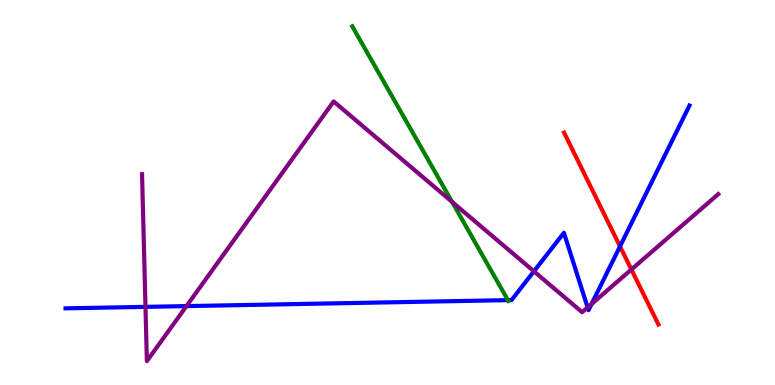[{'lines': ['blue', 'red'], 'intersections': [{'x': 8.0, 'y': 3.6}]}, {'lines': ['green', 'red'], 'intersections': []}, {'lines': ['purple', 'red'], 'intersections': [{'x': 8.15, 'y': 3.0}]}, {'lines': ['blue', 'green'], 'intersections': [{'x': 6.55, 'y': 2.2}]}, {'lines': ['blue', 'purple'], 'intersections': [{'x': 1.88, 'y': 2.03}, {'x': 2.41, 'y': 2.05}, {'x': 6.89, 'y': 2.95}, {'x': 7.58, 'y': 2.01}, {'x': 7.63, 'y': 2.1}]}, {'lines': ['green', 'purple'], 'intersections': [{'x': 5.83, 'y': 4.76}]}]